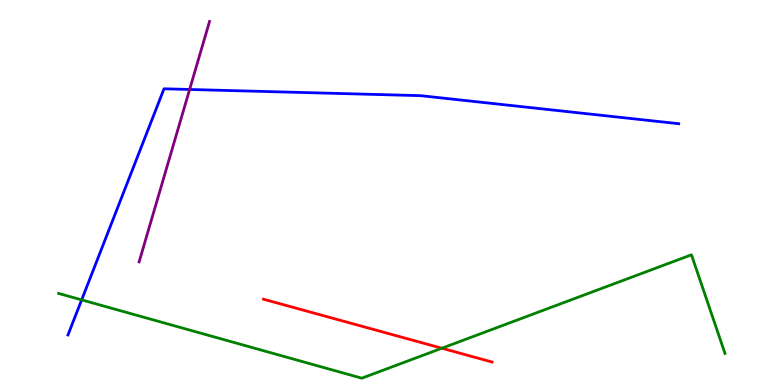[{'lines': ['blue', 'red'], 'intersections': []}, {'lines': ['green', 'red'], 'intersections': [{'x': 5.7, 'y': 0.955}]}, {'lines': ['purple', 'red'], 'intersections': []}, {'lines': ['blue', 'green'], 'intersections': [{'x': 1.05, 'y': 2.21}]}, {'lines': ['blue', 'purple'], 'intersections': [{'x': 2.45, 'y': 7.68}]}, {'lines': ['green', 'purple'], 'intersections': []}]